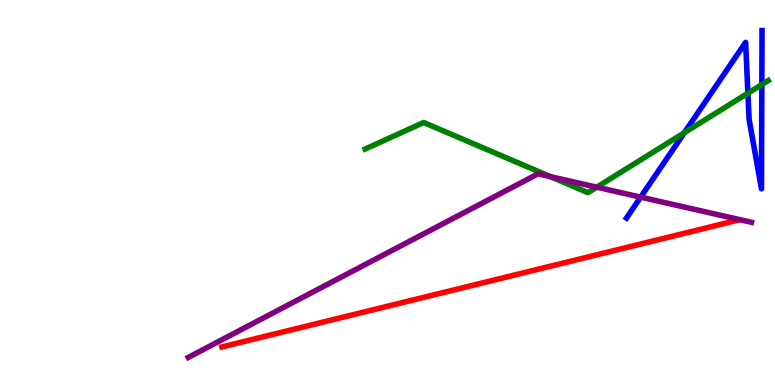[{'lines': ['blue', 'red'], 'intersections': []}, {'lines': ['green', 'red'], 'intersections': []}, {'lines': ['purple', 'red'], 'intersections': []}, {'lines': ['blue', 'green'], 'intersections': [{'x': 8.83, 'y': 6.55}, {'x': 9.65, 'y': 7.58}, {'x': 9.83, 'y': 7.8}]}, {'lines': ['blue', 'purple'], 'intersections': [{'x': 8.27, 'y': 4.88}]}, {'lines': ['green', 'purple'], 'intersections': [{'x': 7.1, 'y': 5.41}, {'x': 7.7, 'y': 5.14}]}]